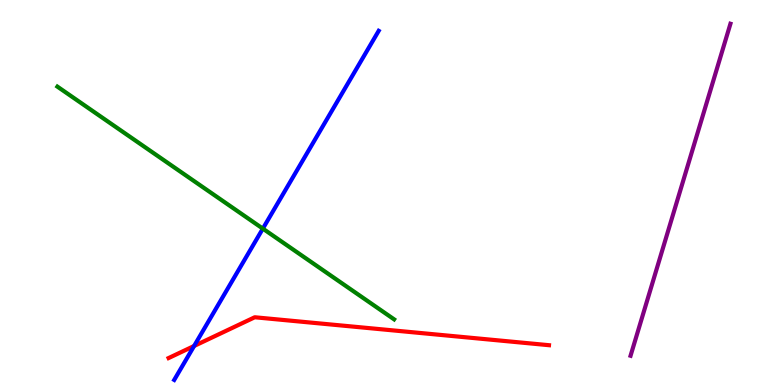[{'lines': ['blue', 'red'], 'intersections': [{'x': 2.5, 'y': 1.01}]}, {'lines': ['green', 'red'], 'intersections': []}, {'lines': ['purple', 'red'], 'intersections': []}, {'lines': ['blue', 'green'], 'intersections': [{'x': 3.39, 'y': 4.06}]}, {'lines': ['blue', 'purple'], 'intersections': []}, {'lines': ['green', 'purple'], 'intersections': []}]